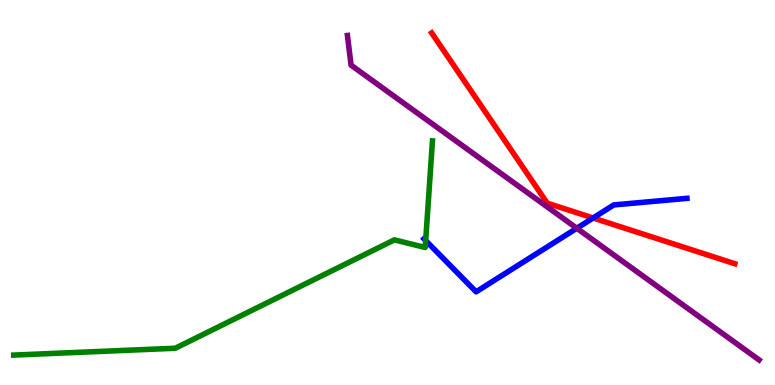[{'lines': ['blue', 'red'], 'intersections': [{'x': 7.65, 'y': 4.34}]}, {'lines': ['green', 'red'], 'intersections': []}, {'lines': ['purple', 'red'], 'intersections': []}, {'lines': ['blue', 'green'], 'intersections': [{'x': 5.49, 'y': 3.75}]}, {'lines': ['blue', 'purple'], 'intersections': [{'x': 7.44, 'y': 4.07}]}, {'lines': ['green', 'purple'], 'intersections': []}]